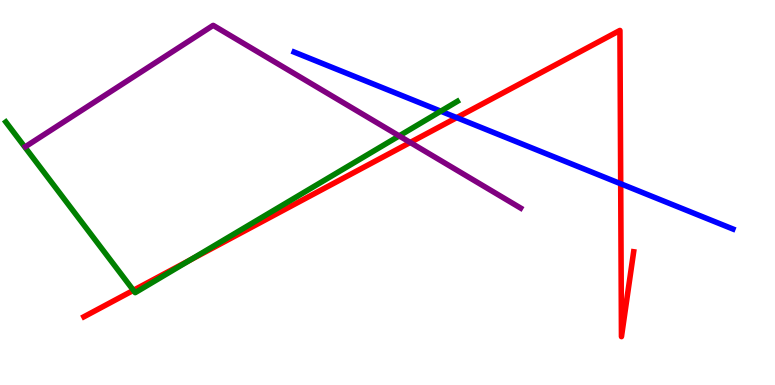[{'lines': ['blue', 'red'], 'intersections': [{'x': 5.89, 'y': 6.94}, {'x': 8.01, 'y': 5.23}]}, {'lines': ['green', 'red'], 'intersections': [{'x': 1.72, 'y': 2.46}, {'x': 2.45, 'y': 3.24}]}, {'lines': ['purple', 'red'], 'intersections': [{'x': 5.29, 'y': 6.3}]}, {'lines': ['blue', 'green'], 'intersections': [{'x': 5.69, 'y': 7.11}]}, {'lines': ['blue', 'purple'], 'intersections': []}, {'lines': ['green', 'purple'], 'intersections': [{'x': 5.15, 'y': 6.47}]}]